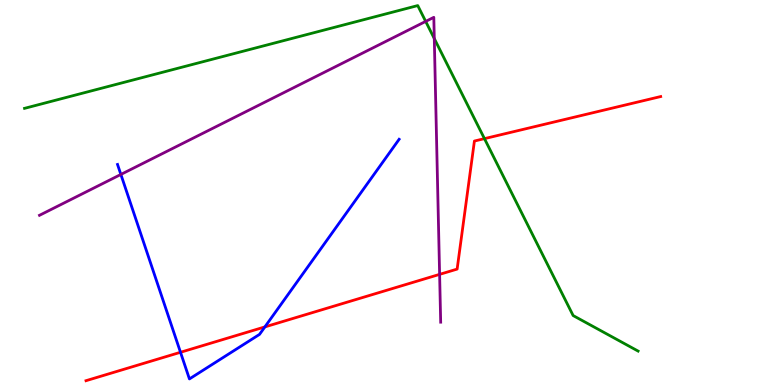[{'lines': ['blue', 'red'], 'intersections': [{'x': 2.33, 'y': 0.85}, {'x': 3.42, 'y': 1.51}]}, {'lines': ['green', 'red'], 'intersections': [{'x': 6.25, 'y': 6.4}]}, {'lines': ['purple', 'red'], 'intersections': [{'x': 5.67, 'y': 2.87}]}, {'lines': ['blue', 'green'], 'intersections': []}, {'lines': ['blue', 'purple'], 'intersections': [{'x': 1.56, 'y': 5.47}]}, {'lines': ['green', 'purple'], 'intersections': [{'x': 5.49, 'y': 9.44}, {'x': 5.6, 'y': 9.0}]}]